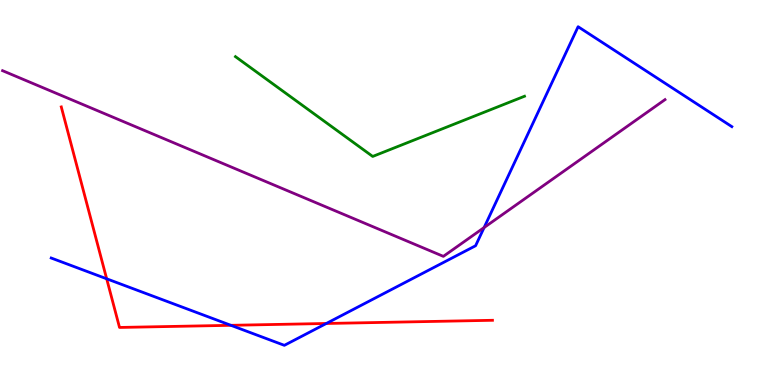[{'lines': ['blue', 'red'], 'intersections': [{'x': 1.38, 'y': 2.76}, {'x': 2.98, 'y': 1.55}, {'x': 4.21, 'y': 1.6}]}, {'lines': ['green', 'red'], 'intersections': []}, {'lines': ['purple', 'red'], 'intersections': []}, {'lines': ['blue', 'green'], 'intersections': []}, {'lines': ['blue', 'purple'], 'intersections': [{'x': 6.25, 'y': 4.09}]}, {'lines': ['green', 'purple'], 'intersections': []}]